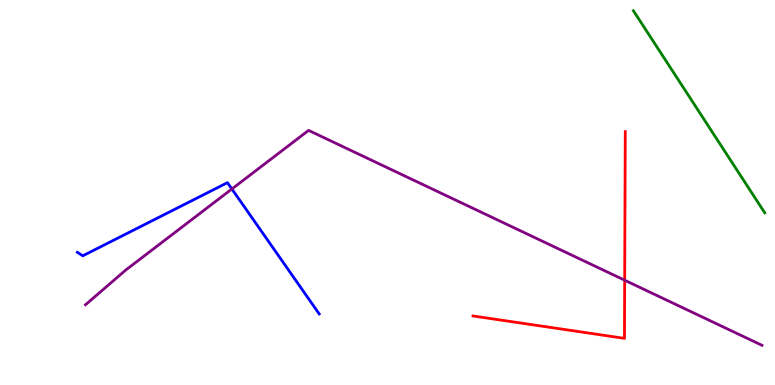[{'lines': ['blue', 'red'], 'intersections': []}, {'lines': ['green', 'red'], 'intersections': []}, {'lines': ['purple', 'red'], 'intersections': [{'x': 8.06, 'y': 2.72}]}, {'lines': ['blue', 'green'], 'intersections': []}, {'lines': ['blue', 'purple'], 'intersections': [{'x': 2.99, 'y': 5.09}]}, {'lines': ['green', 'purple'], 'intersections': []}]